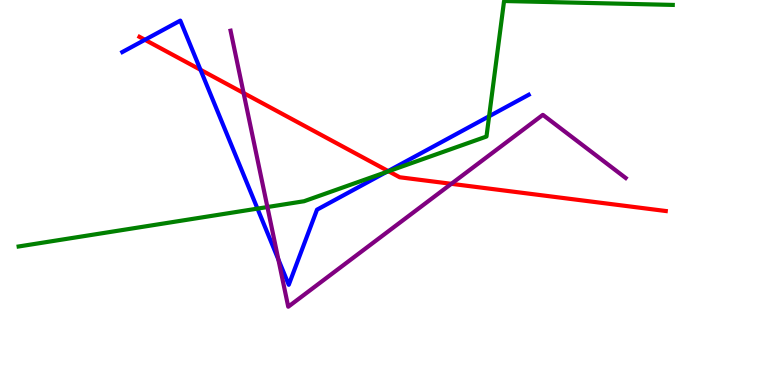[{'lines': ['blue', 'red'], 'intersections': [{'x': 1.87, 'y': 8.97}, {'x': 2.59, 'y': 8.19}, {'x': 5.01, 'y': 5.56}]}, {'lines': ['green', 'red'], 'intersections': [{'x': 5.01, 'y': 5.55}]}, {'lines': ['purple', 'red'], 'intersections': [{'x': 3.14, 'y': 7.58}, {'x': 5.82, 'y': 5.23}]}, {'lines': ['blue', 'green'], 'intersections': [{'x': 3.32, 'y': 4.58}, {'x': 4.99, 'y': 5.53}, {'x': 6.31, 'y': 6.98}]}, {'lines': ['blue', 'purple'], 'intersections': [{'x': 3.59, 'y': 3.26}]}, {'lines': ['green', 'purple'], 'intersections': [{'x': 3.45, 'y': 4.62}]}]